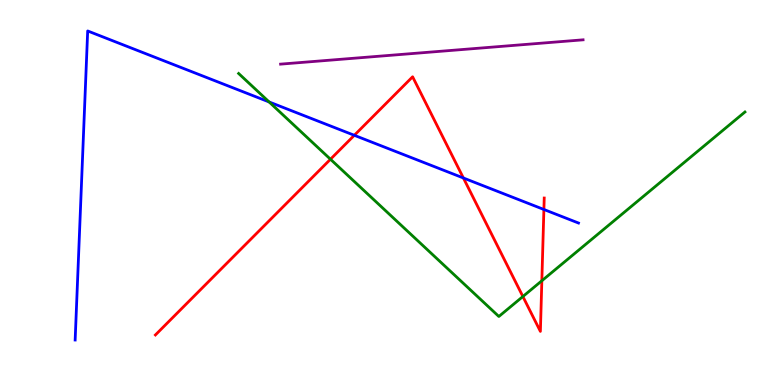[{'lines': ['blue', 'red'], 'intersections': [{'x': 4.57, 'y': 6.49}, {'x': 5.98, 'y': 5.38}, {'x': 7.02, 'y': 4.56}]}, {'lines': ['green', 'red'], 'intersections': [{'x': 4.26, 'y': 5.86}, {'x': 6.75, 'y': 2.3}, {'x': 6.99, 'y': 2.71}]}, {'lines': ['purple', 'red'], 'intersections': []}, {'lines': ['blue', 'green'], 'intersections': [{'x': 3.47, 'y': 7.35}]}, {'lines': ['blue', 'purple'], 'intersections': []}, {'lines': ['green', 'purple'], 'intersections': []}]